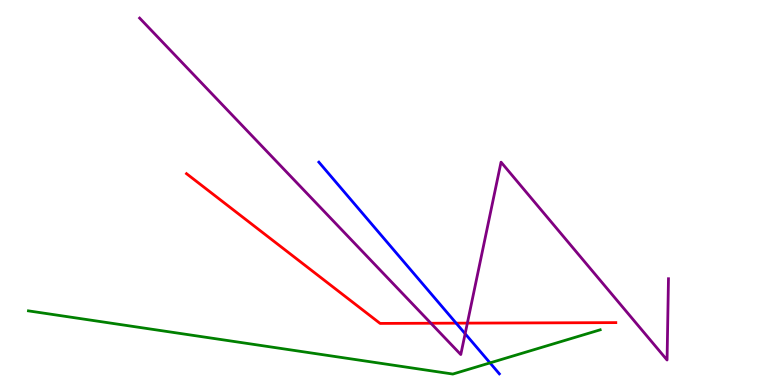[{'lines': ['blue', 'red'], 'intersections': [{'x': 5.89, 'y': 1.61}]}, {'lines': ['green', 'red'], 'intersections': []}, {'lines': ['purple', 'red'], 'intersections': [{'x': 5.56, 'y': 1.6}, {'x': 6.03, 'y': 1.61}]}, {'lines': ['blue', 'green'], 'intersections': [{'x': 6.32, 'y': 0.574}]}, {'lines': ['blue', 'purple'], 'intersections': [{'x': 6.0, 'y': 1.33}]}, {'lines': ['green', 'purple'], 'intersections': []}]